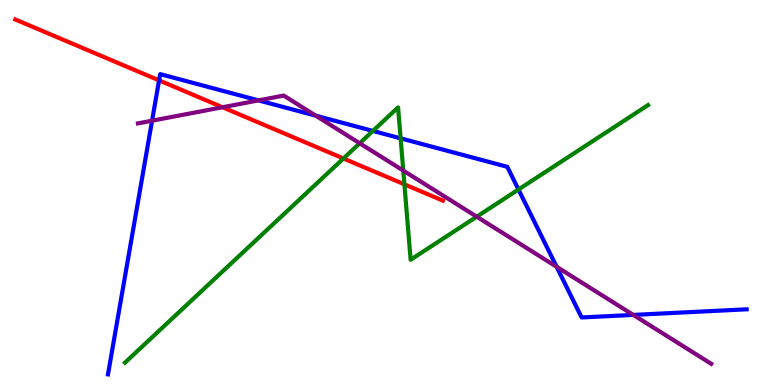[{'lines': ['blue', 'red'], 'intersections': [{'x': 2.05, 'y': 7.91}]}, {'lines': ['green', 'red'], 'intersections': [{'x': 4.43, 'y': 5.88}, {'x': 5.22, 'y': 5.21}]}, {'lines': ['purple', 'red'], 'intersections': [{'x': 2.87, 'y': 7.21}]}, {'lines': ['blue', 'green'], 'intersections': [{'x': 4.81, 'y': 6.6}, {'x': 5.17, 'y': 6.41}, {'x': 6.69, 'y': 5.08}]}, {'lines': ['blue', 'purple'], 'intersections': [{'x': 1.96, 'y': 6.86}, {'x': 3.34, 'y': 7.39}, {'x': 4.07, 'y': 7.0}, {'x': 7.18, 'y': 3.07}, {'x': 8.17, 'y': 1.82}]}, {'lines': ['green', 'purple'], 'intersections': [{'x': 4.64, 'y': 6.28}, {'x': 5.2, 'y': 5.57}, {'x': 6.15, 'y': 4.37}]}]